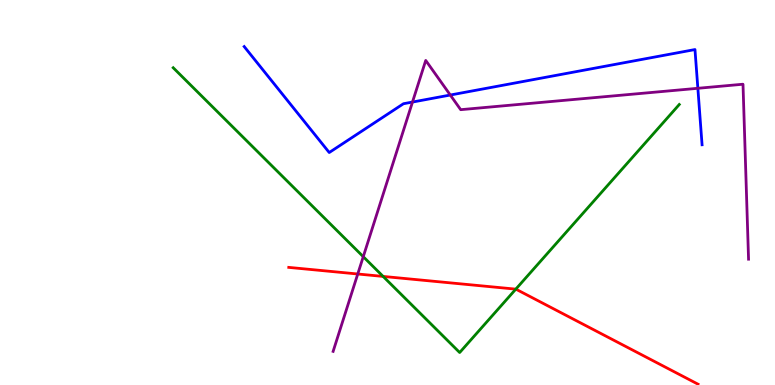[{'lines': ['blue', 'red'], 'intersections': []}, {'lines': ['green', 'red'], 'intersections': [{'x': 4.94, 'y': 2.82}, {'x': 6.66, 'y': 2.49}]}, {'lines': ['purple', 'red'], 'intersections': [{'x': 4.62, 'y': 2.88}]}, {'lines': ['blue', 'green'], 'intersections': []}, {'lines': ['blue', 'purple'], 'intersections': [{'x': 5.32, 'y': 7.35}, {'x': 5.81, 'y': 7.53}, {'x': 9.0, 'y': 7.71}]}, {'lines': ['green', 'purple'], 'intersections': [{'x': 4.69, 'y': 3.33}]}]